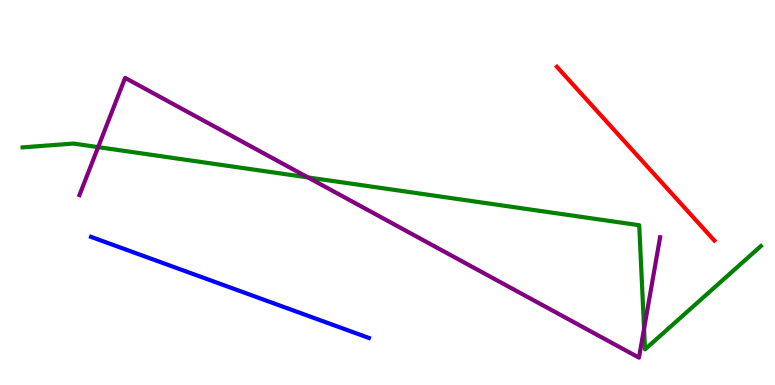[{'lines': ['blue', 'red'], 'intersections': []}, {'lines': ['green', 'red'], 'intersections': []}, {'lines': ['purple', 'red'], 'intersections': []}, {'lines': ['blue', 'green'], 'intersections': []}, {'lines': ['blue', 'purple'], 'intersections': []}, {'lines': ['green', 'purple'], 'intersections': [{'x': 1.27, 'y': 6.18}, {'x': 3.97, 'y': 5.39}, {'x': 8.31, 'y': 1.46}]}]